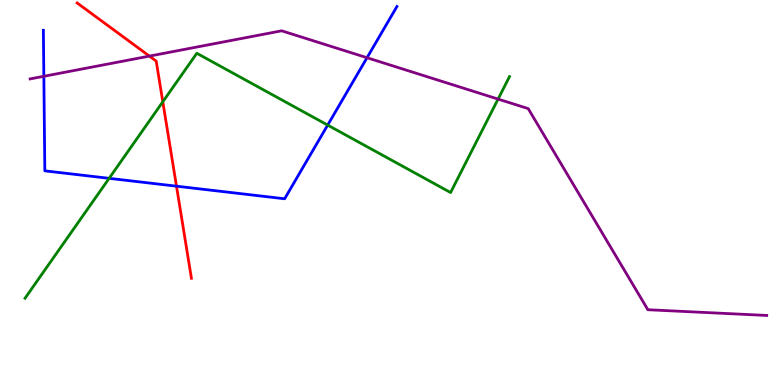[{'lines': ['blue', 'red'], 'intersections': [{'x': 2.28, 'y': 5.16}]}, {'lines': ['green', 'red'], 'intersections': [{'x': 2.1, 'y': 7.36}]}, {'lines': ['purple', 'red'], 'intersections': [{'x': 1.93, 'y': 8.54}]}, {'lines': ['blue', 'green'], 'intersections': [{'x': 1.41, 'y': 5.37}, {'x': 4.23, 'y': 6.75}]}, {'lines': ['blue', 'purple'], 'intersections': [{'x': 0.566, 'y': 8.02}, {'x': 4.74, 'y': 8.5}]}, {'lines': ['green', 'purple'], 'intersections': [{'x': 6.43, 'y': 7.43}]}]